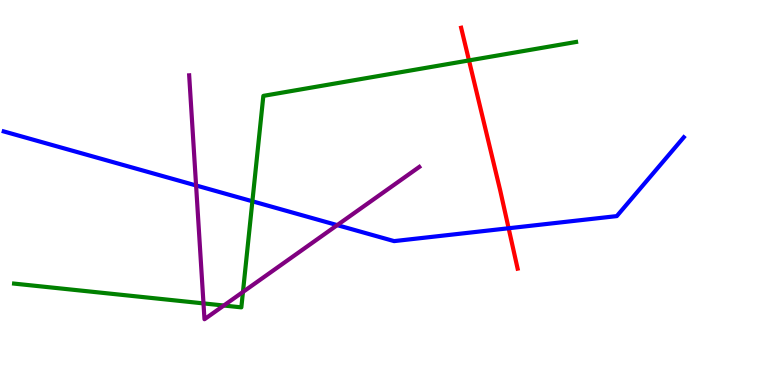[{'lines': ['blue', 'red'], 'intersections': [{'x': 6.56, 'y': 4.07}]}, {'lines': ['green', 'red'], 'intersections': [{'x': 6.05, 'y': 8.43}]}, {'lines': ['purple', 'red'], 'intersections': []}, {'lines': ['blue', 'green'], 'intersections': [{'x': 3.26, 'y': 4.77}]}, {'lines': ['blue', 'purple'], 'intersections': [{'x': 2.53, 'y': 5.18}, {'x': 4.35, 'y': 4.15}]}, {'lines': ['green', 'purple'], 'intersections': [{'x': 2.63, 'y': 2.12}, {'x': 2.89, 'y': 2.06}, {'x': 3.13, 'y': 2.42}]}]